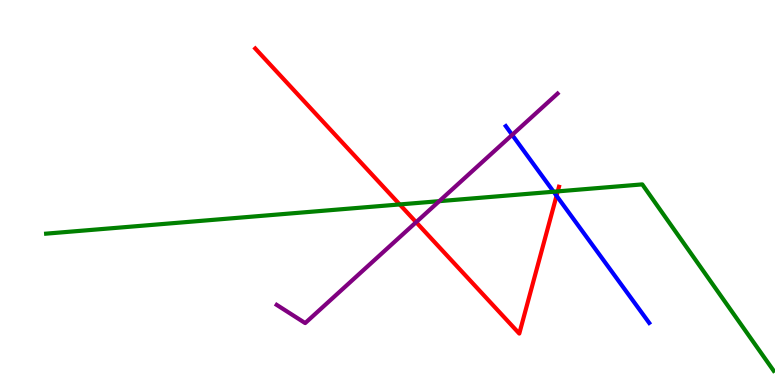[{'lines': ['blue', 'red'], 'intersections': [{'x': 7.18, 'y': 4.91}]}, {'lines': ['green', 'red'], 'intersections': [{'x': 5.16, 'y': 4.69}, {'x': 7.2, 'y': 5.03}]}, {'lines': ['purple', 'red'], 'intersections': [{'x': 5.37, 'y': 4.23}]}, {'lines': ['blue', 'green'], 'intersections': [{'x': 7.14, 'y': 5.02}]}, {'lines': ['blue', 'purple'], 'intersections': [{'x': 6.61, 'y': 6.5}]}, {'lines': ['green', 'purple'], 'intersections': [{'x': 5.67, 'y': 4.77}]}]